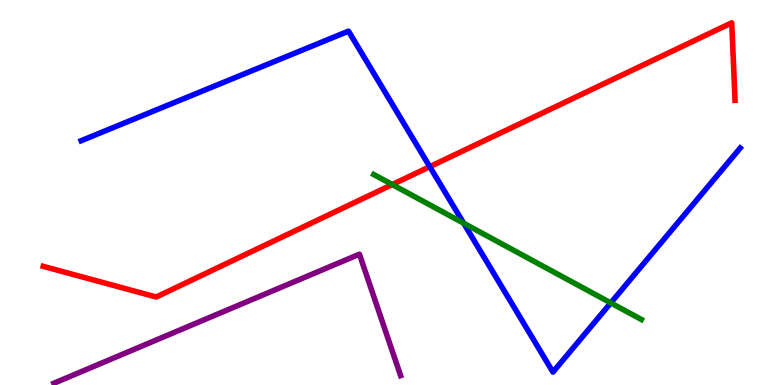[{'lines': ['blue', 'red'], 'intersections': [{'x': 5.55, 'y': 5.67}]}, {'lines': ['green', 'red'], 'intersections': [{'x': 5.06, 'y': 5.21}]}, {'lines': ['purple', 'red'], 'intersections': []}, {'lines': ['blue', 'green'], 'intersections': [{'x': 5.98, 'y': 4.2}, {'x': 7.88, 'y': 2.13}]}, {'lines': ['blue', 'purple'], 'intersections': []}, {'lines': ['green', 'purple'], 'intersections': []}]